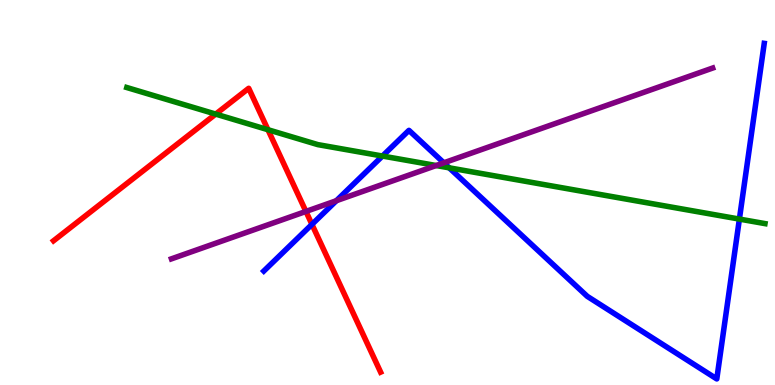[{'lines': ['blue', 'red'], 'intersections': [{'x': 4.03, 'y': 4.17}]}, {'lines': ['green', 'red'], 'intersections': [{'x': 2.78, 'y': 7.04}, {'x': 3.46, 'y': 6.63}]}, {'lines': ['purple', 'red'], 'intersections': [{'x': 3.95, 'y': 4.51}]}, {'lines': ['blue', 'green'], 'intersections': [{'x': 4.93, 'y': 5.95}, {'x': 5.8, 'y': 5.64}, {'x': 9.54, 'y': 4.31}]}, {'lines': ['blue', 'purple'], 'intersections': [{'x': 4.34, 'y': 4.79}, {'x': 5.73, 'y': 5.77}]}, {'lines': ['green', 'purple'], 'intersections': [{'x': 5.63, 'y': 5.7}]}]